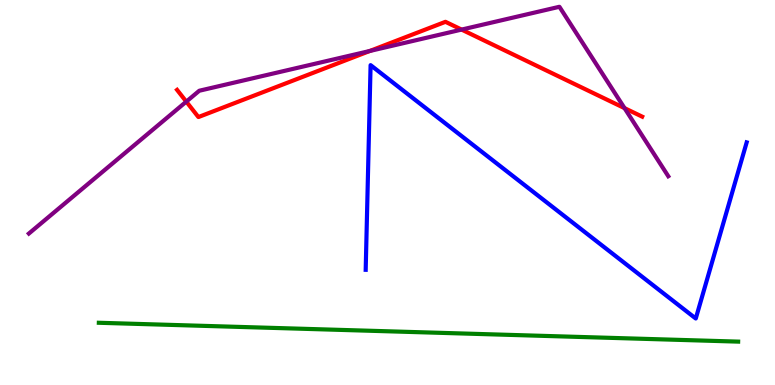[{'lines': ['blue', 'red'], 'intersections': []}, {'lines': ['green', 'red'], 'intersections': []}, {'lines': ['purple', 'red'], 'intersections': [{'x': 2.4, 'y': 7.36}, {'x': 4.77, 'y': 8.68}, {'x': 5.96, 'y': 9.23}, {'x': 8.06, 'y': 7.19}]}, {'lines': ['blue', 'green'], 'intersections': []}, {'lines': ['blue', 'purple'], 'intersections': []}, {'lines': ['green', 'purple'], 'intersections': []}]